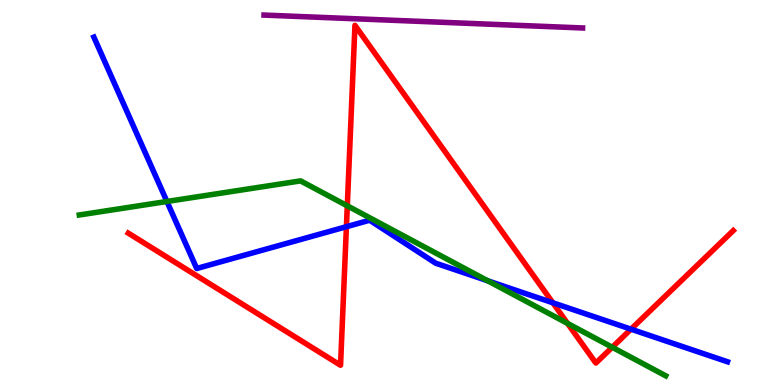[{'lines': ['blue', 'red'], 'intersections': [{'x': 4.47, 'y': 4.11}, {'x': 7.13, 'y': 2.14}, {'x': 8.14, 'y': 1.45}]}, {'lines': ['green', 'red'], 'intersections': [{'x': 4.48, 'y': 4.65}, {'x': 7.32, 'y': 1.6}, {'x': 7.9, 'y': 0.98}]}, {'lines': ['purple', 'red'], 'intersections': []}, {'lines': ['blue', 'green'], 'intersections': [{'x': 2.15, 'y': 4.77}, {'x': 6.29, 'y': 2.71}]}, {'lines': ['blue', 'purple'], 'intersections': []}, {'lines': ['green', 'purple'], 'intersections': []}]